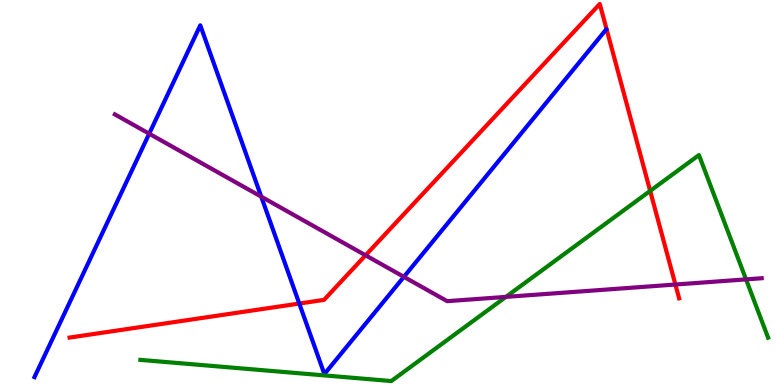[{'lines': ['blue', 'red'], 'intersections': [{'x': 3.86, 'y': 2.12}]}, {'lines': ['green', 'red'], 'intersections': [{'x': 8.39, 'y': 5.04}]}, {'lines': ['purple', 'red'], 'intersections': [{'x': 4.72, 'y': 3.37}, {'x': 8.71, 'y': 2.61}]}, {'lines': ['blue', 'green'], 'intersections': []}, {'lines': ['blue', 'purple'], 'intersections': [{'x': 1.93, 'y': 6.53}, {'x': 3.37, 'y': 4.89}, {'x': 5.21, 'y': 2.81}]}, {'lines': ['green', 'purple'], 'intersections': [{'x': 6.53, 'y': 2.29}, {'x': 9.63, 'y': 2.74}]}]